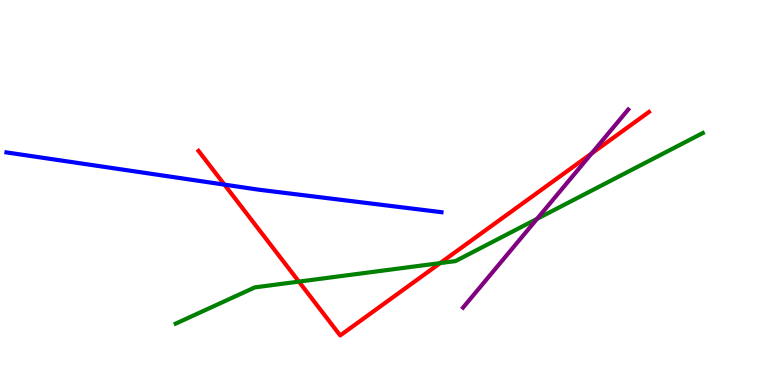[{'lines': ['blue', 'red'], 'intersections': [{'x': 2.9, 'y': 5.2}]}, {'lines': ['green', 'red'], 'intersections': [{'x': 3.86, 'y': 2.69}, {'x': 5.68, 'y': 3.17}]}, {'lines': ['purple', 'red'], 'intersections': [{'x': 7.63, 'y': 6.01}]}, {'lines': ['blue', 'green'], 'intersections': []}, {'lines': ['blue', 'purple'], 'intersections': []}, {'lines': ['green', 'purple'], 'intersections': [{'x': 6.93, 'y': 4.32}]}]